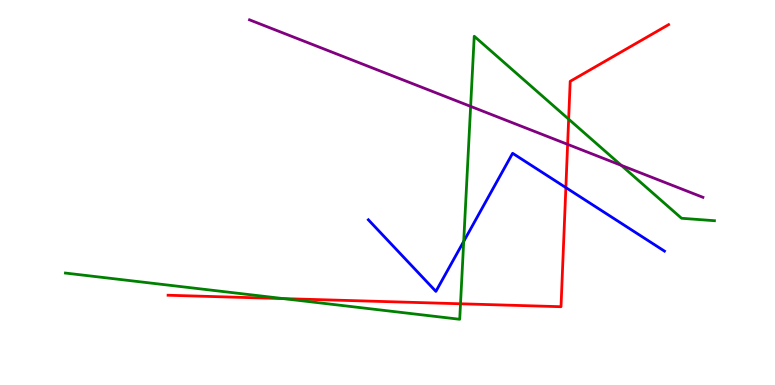[{'lines': ['blue', 'red'], 'intersections': [{'x': 7.3, 'y': 5.13}]}, {'lines': ['green', 'red'], 'intersections': [{'x': 3.66, 'y': 2.24}, {'x': 5.94, 'y': 2.11}, {'x': 7.34, 'y': 6.91}]}, {'lines': ['purple', 'red'], 'intersections': [{'x': 7.32, 'y': 6.25}]}, {'lines': ['blue', 'green'], 'intersections': [{'x': 5.98, 'y': 3.73}]}, {'lines': ['blue', 'purple'], 'intersections': []}, {'lines': ['green', 'purple'], 'intersections': [{'x': 6.07, 'y': 7.24}, {'x': 8.02, 'y': 5.71}]}]